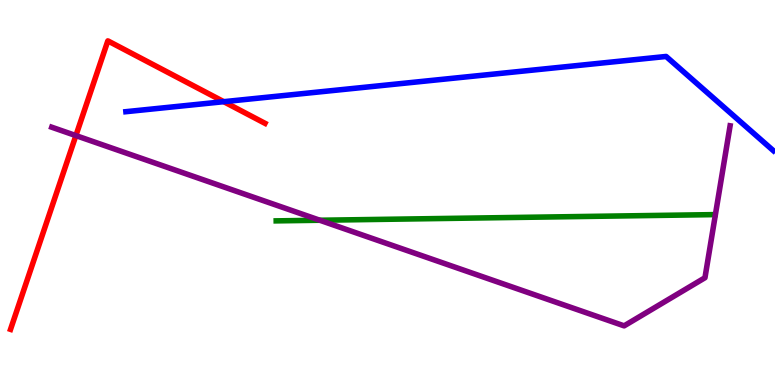[{'lines': ['blue', 'red'], 'intersections': [{'x': 2.89, 'y': 7.36}]}, {'lines': ['green', 'red'], 'intersections': []}, {'lines': ['purple', 'red'], 'intersections': [{'x': 0.979, 'y': 6.48}]}, {'lines': ['blue', 'green'], 'intersections': []}, {'lines': ['blue', 'purple'], 'intersections': []}, {'lines': ['green', 'purple'], 'intersections': [{'x': 4.13, 'y': 4.28}]}]